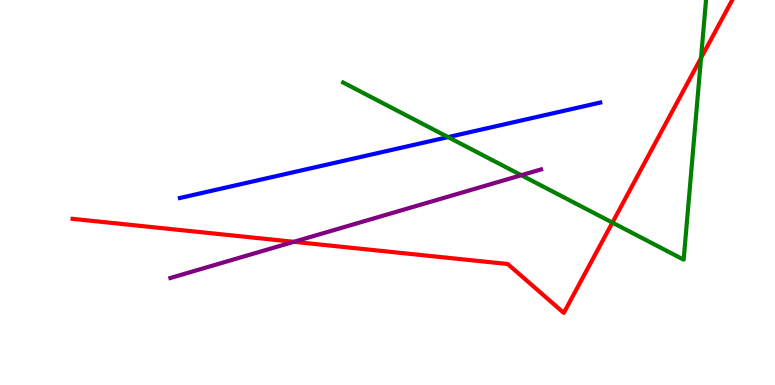[{'lines': ['blue', 'red'], 'intersections': []}, {'lines': ['green', 'red'], 'intersections': [{'x': 7.9, 'y': 4.22}, {'x': 9.05, 'y': 8.49}]}, {'lines': ['purple', 'red'], 'intersections': [{'x': 3.79, 'y': 3.72}]}, {'lines': ['blue', 'green'], 'intersections': [{'x': 5.78, 'y': 6.44}]}, {'lines': ['blue', 'purple'], 'intersections': []}, {'lines': ['green', 'purple'], 'intersections': [{'x': 6.73, 'y': 5.45}]}]